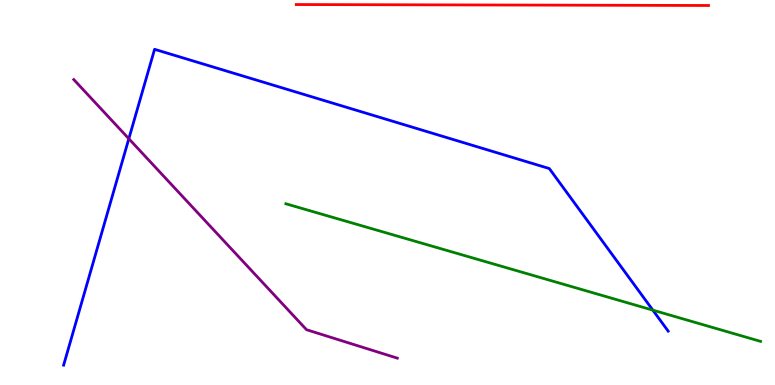[{'lines': ['blue', 'red'], 'intersections': []}, {'lines': ['green', 'red'], 'intersections': []}, {'lines': ['purple', 'red'], 'intersections': []}, {'lines': ['blue', 'green'], 'intersections': [{'x': 8.42, 'y': 1.94}]}, {'lines': ['blue', 'purple'], 'intersections': [{'x': 1.66, 'y': 6.4}]}, {'lines': ['green', 'purple'], 'intersections': []}]